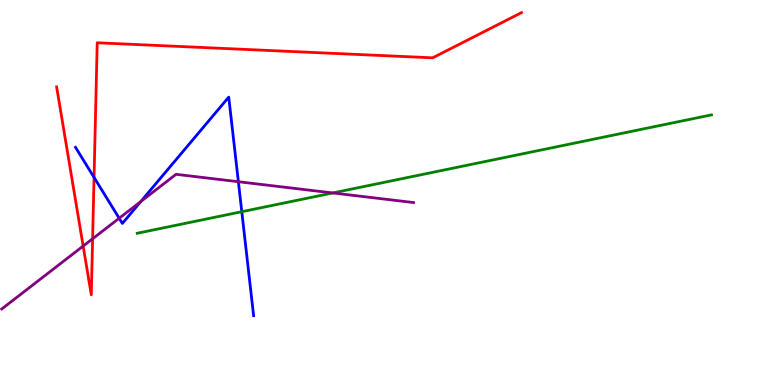[{'lines': ['blue', 'red'], 'intersections': [{'x': 1.21, 'y': 5.39}]}, {'lines': ['green', 'red'], 'intersections': []}, {'lines': ['purple', 'red'], 'intersections': [{'x': 1.07, 'y': 3.61}, {'x': 1.19, 'y': 3.8}]}, {'lines': ['blue', 'green'], 'intersections': [{'x': 3.12, 'y': 4.5}]}, {'lines': ['blue', 'purple'], 'intersections': [{'x': 1.54, 'y': 4.33}, {'x': 1.82, 'y': 4.77}, {'x': 3.08, 'y': 5.28}]}, {'lines': ['green', 'purple'], 'intersections': [{'x': 4.29, 'y': 4.99}]}]